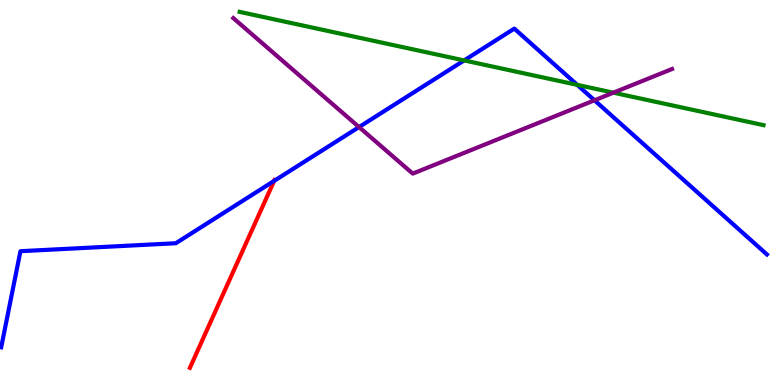[{'lines': ['blue', 'red'], 'intersections': [{'x': 3.54, 'y': 5.3}]}, {'lines': ['green', 'red'], 'intersections': []}, {'lines': ['purple', 'red'], 'intersections': []}, {'lines': ['blue', 'green'], 'intersections': [{'x': 5.99, 'y': 8.43}, {'x': 7.45, 'y': 7.8}]}, {'lines': ['blue', 'purple'], 'intersections': [{'x': 4.63, 'y': 6.7}, {'x': 7.67, 'y': 7.4}]}, {'lines': ['green', 'purple'], 'intersections': [{'x': 7.91, 'y': 7.59}]}]